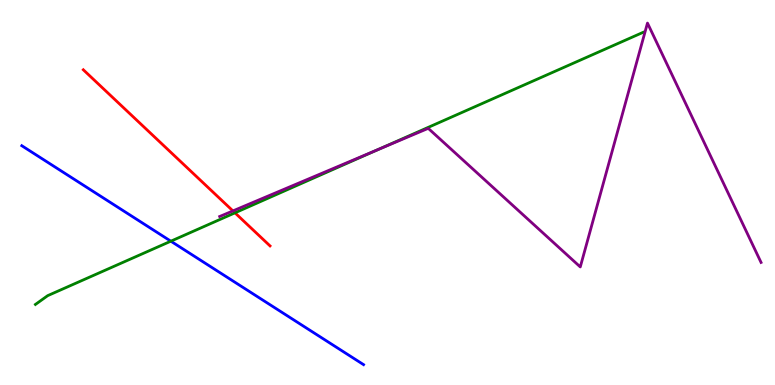[{'lines': ['blue', 'red'], 'intersections': []}, {'lines': ['green', 'red'], 'intersections': [{'x': 3.03, 'y': 4.47}]}, {'lines': ['purple', 'red'], 'intersections': [{'x': 3.01, 'y': 4.52}]}, {'lines': ['blue', 'green'], 'intersections': [{'x': 2.2, 'y': 3.74}]}, {'lines': ['blue', 'purple'], 'intersections': []}, {'lines': ['green', 'purple'], 'intersections': [{'x': 4.88, 'y': 6.12}]}]